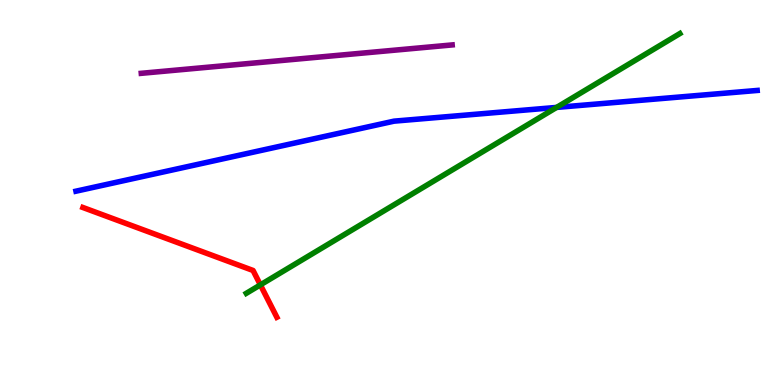[{'lines': ['blue', 'red'], 'intersections': []}, {'lines': ['green', 'red'], 'intersections': [{'x': 3.36, 'y': 2.6}]}, {'lines': ['purple', 'red'], 'intersections': []}, {'lines': ['blue', 'green'], 'intersections': [{'x': 7.18, 'y': 7.21}]}, {'lines': ['blue', 'purple'], 'intersections': []}, {'lines': ['green', 'purple'], 'intersections': []}]